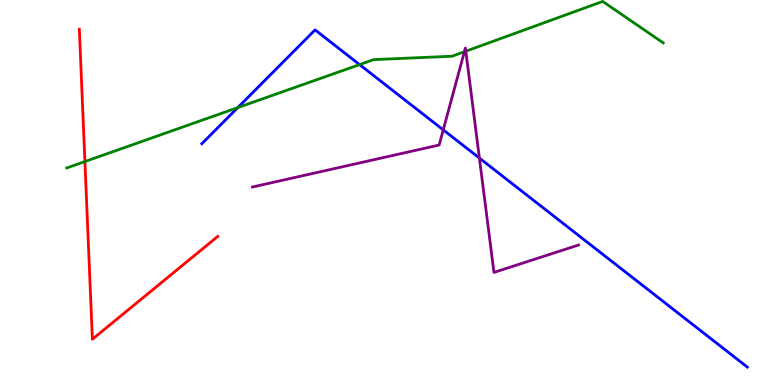[{'lines': ['blue', 'red'], 'intersections': []}, {'lines': ['green', 'red'], 'intersections': [{'x': 1.1, 'y': 5.8}]}, {'lines': ['purple', 'red'], 'intersections': []}, {'lines': ['blue', 'green'], 'intersections': [{'x': 3.07, 'y': 7.21}, {'x': 4.64, 'y': 8.32}]}, {'lines': ['blue', 'purple'], 'intersections': [{'x': 5.72, 'y': 6.63}, {'x': 6.19, 'y': 5.89}]}, {'lines': ['green', 'purple'], 'intersections': [{'x': 5.99, 'y': 8.66}, {'x': 6.01, 'y': 8.67}]}]